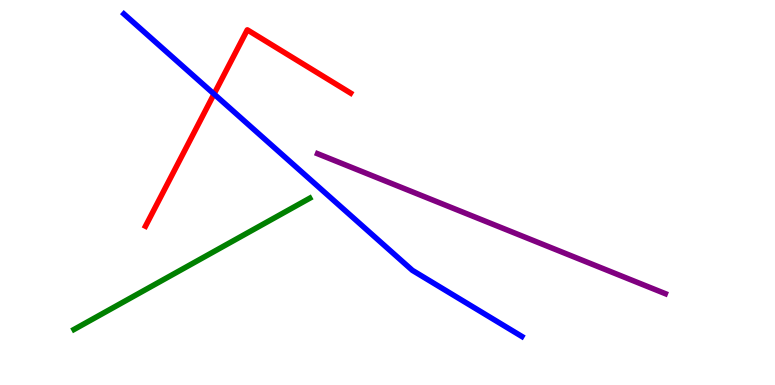[{'lines': ['blue', 'red'], 'intersections': [{'x': 2.76, 'y': 7.56}]}, {'lines': ['green', 'red'], 'intersections': []}, {'lines': ['purple', 'red'], 'intersections': []}, {'lines': ['blue', 'green'], 'intersections': []}, {'lines': ['blue', 'purple'], 'intersections': []}, {'lines': ['green', 'purple'], 'intersections': []}]